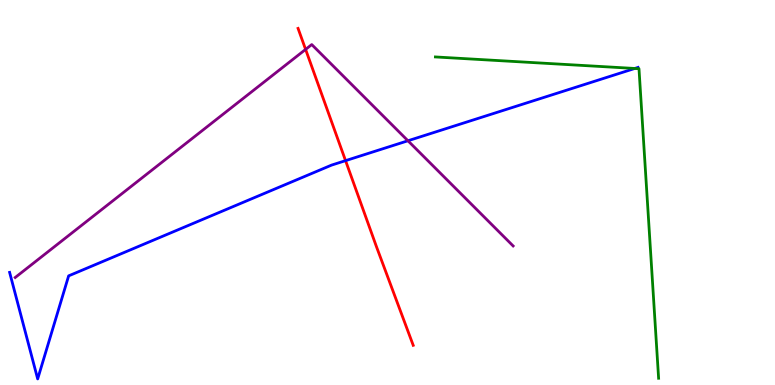[{'lines': ['blue', 'red'], 'intersections': [{'x': 4.46, 'y': 5.83}]}, {'lines': ['green', 'red'], 'intersections': []}, {'lines': ['purple', 'red'], 'intersections': [{'x': 3.94, 'y': 8.72}]}, {'lines': ['blue', 'green'], 'intersections': [{'x': 8.19, 'y': 8.22}]}, {'lines': ['blue', 'purple'], 'intersections': [{'x': 5.26, 'y': 6.34}]}, {'lines': ['green', 'purple'], 'intersections': []}]